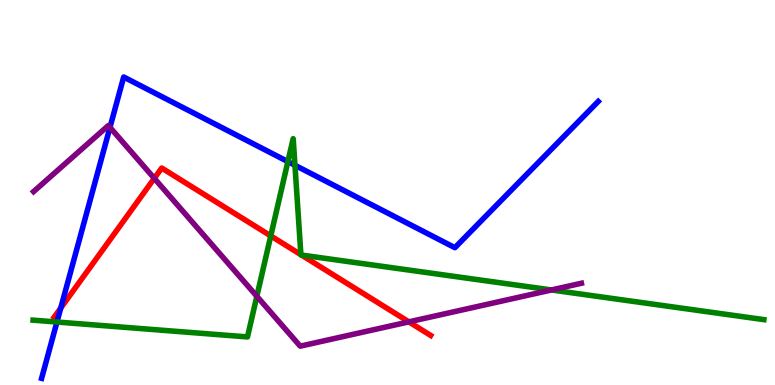[{'lines': ['blue', 'red'], 'intersections': [{'x': 0.784, 'y': 2.0}]}, {'lines': ['green', 'red'], 'intersections': [{'x': 3.49, 'y': 3.87}, {'x': 3.88, 'y': 3.39}, {'x': 3.89, 'y': 3.37}]}, {'lines': ['purple', 'red'], 'intersections': [{'x': 1.99, 'y': 5.37}, {'x': 5.28, 'y': 1.64}]}, {'lines': ['blue', 'green'], 'intersections': [{'x': 0.735, 'y': 1.64}, {'x': 3.71, 'y': 5.8}, {'x': 3.81, 'y': 5.71}]}, {'lines': ['blue', 'purple'], 'intersections': [{'x': 1.42, 'y': 6.69}]}, {'lines': ['green', 'purple'], 'intersections': [{'x': 3.31, 'y': 2.3}, {'x': 7.12, 'y': 2.47}]}]